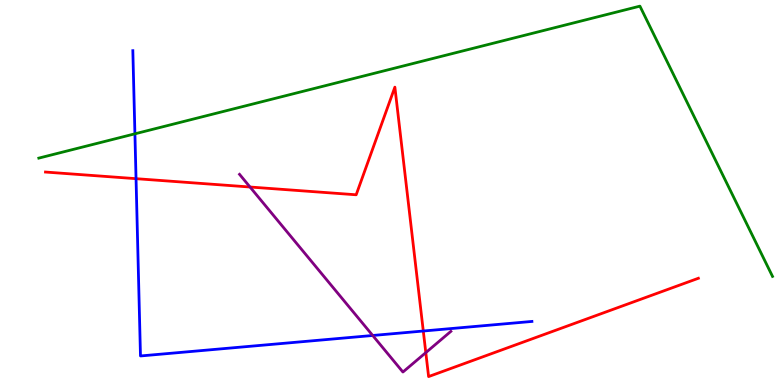[{'lines': ['blue', 'red'], 'intersections': [{'x': 1.76, 'y': 5.36}, {'x': 5.46, 'y': 1.4}]}, {'lines': ['green', 'red'], 'intersections': []}, {'lines': ['purple', 'red'], 'intersections': [{'x': 3.23, 'y': 5.14}, {'x': 5.49, 'y': 0.841}]}, {'lines': ['blue', 'green'], 'intersections': [{'x': 1.74, 'y': 6.52}]}, {'lines': ['blue', 'purple'], 'intersections': [{'x': 4.81, 'y': 1.29}]}, {'lines': ['green', 'purple'], 'intersections': []}]